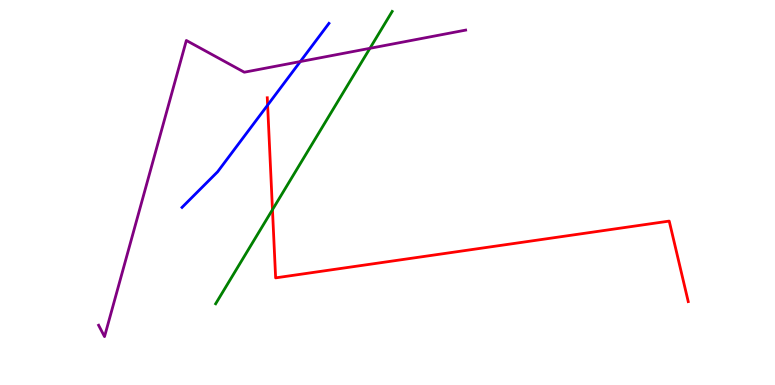[{'lines': ['blue', 'red'], 'intersections': [{'x': 3.45, 'y': 7.27}]}, {'lines': ['green', 'red'], 'intersections': [{'x': 3.52, 'y': 4.55}]}, {'lines': ['purple', 'red'], 'intersections': []}, {'lines': ['blue', 'green'], 'intersections': []}, {'lines': ['blue', 'purple'], 'intersections': [{'x': 3.87, 'y': 8.4}]}, {'lines': ['green', 'purple'], 'intersections': [{'x': 4.77, 'y': 8.74}]}]